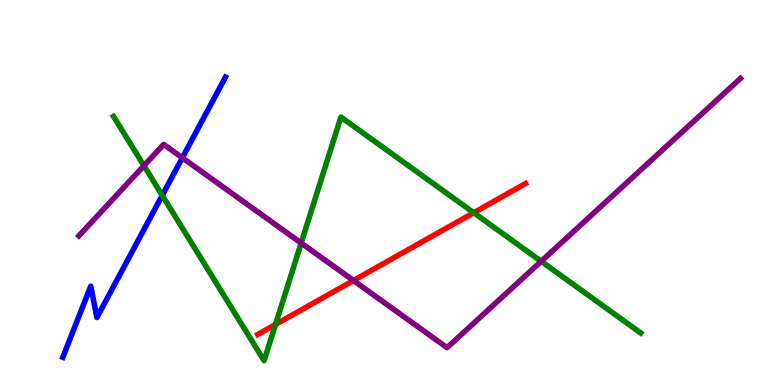[{'lines': ['blue', 'red'], 'intersections': []}, {'lines': ['green', 'red'], 'intersections': [{'x': 3.56, 'y': 1.57}, {'x': 6.11, 'y': 4.47}]}, {'lines': ['purple', 'red'], 'intersections': [{'x': 4.56, 'y': 2.71}]}, {'lines': ['blue', 'green'], 'intersections': [{'x': 2.09, 'y': 4.92}]}, {'lines': ['blue', 'purple'], 'intersections': [{'x': 2.35, 'y': 5.9}]}, {'lines': ['green', 'purple'], 'intersections': [{'x': 1.86, 'y': 5.7}, {'x': 3.89, 'y': 3.69}, {'x': 6.98, 'y': 3.21}]}]